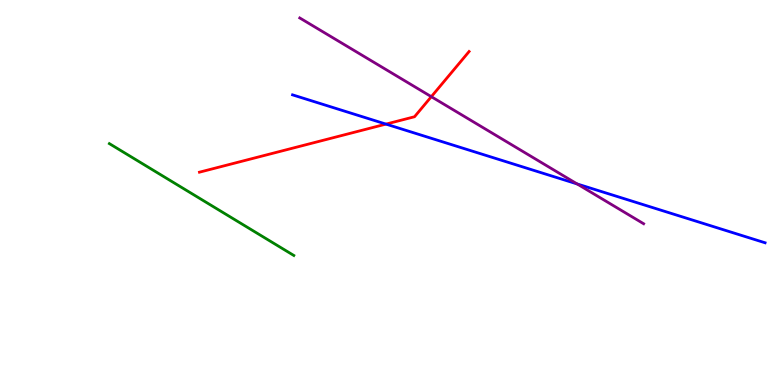[{'lines': ['blue', 'red'], 'intersections': [{'x': 4.98, 'y': 6.78}]}, {'lines': ['green', 'red'], 'intersections': []}, {'lines': ['purple', 'red'], 'intersections': [{'x': 5.57, 'y': 7.49}]}, {'lines': ['blue', 'green'], 'intersections': []}, {'lines': ['blue', 'purple'], 'intersections': [{'x': 7.45, 'y': 5.22}]}, {'lines': ['green', 'purple'], 'intersections': []}]